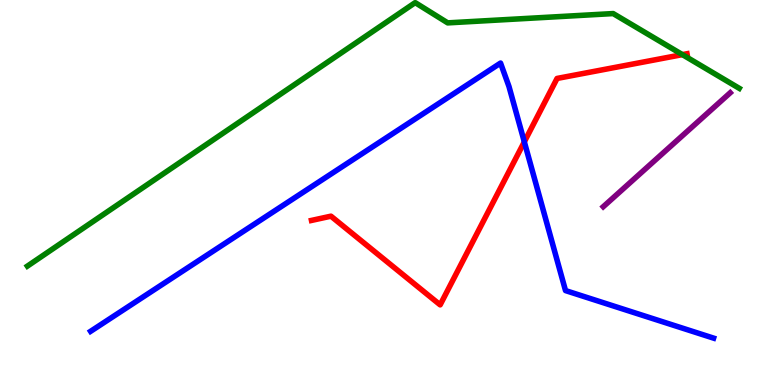[{'lines': ['blue', 'red'], 'intersections': [{'x': 6.77, 'y': 6.32}]}, {'lines': ['green', 'red'], 'intersections': [{'x': 8.81, 'y': 8.58}]}, {'lines': ['purple', 'red'], 'intersections': []}, {'lines': ['blue', 'green'], 'intersections': []}, {'lines': ['blue', 'purple'], 'intersections': []}, {'lines': ['green', 'purple'], 'intersections': []}]